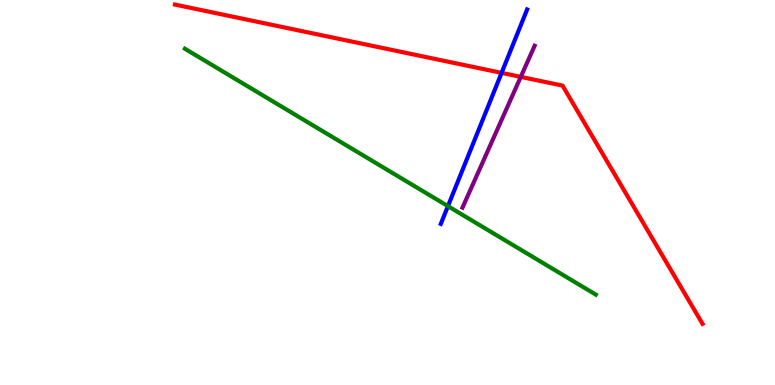[{'lines': ['blue', 'red'], 'intersections': [{'x': 6.47, 'y': 8.11}]}, {'lines': ['green', 'red'], 'intersections': []}, {'lines': ['purple', 'red'], 'intersections': [{'x': 6.72, 'y': 8.0}]}, {'lines': ['blue', 'green'], 'intersections': [{'x': 5.78, 'y': 4.65}]}, {'lines': ['blue', 'purple'], 'intersections': []}, {'lines': ['green', 'purple'], 'intersections': []}]